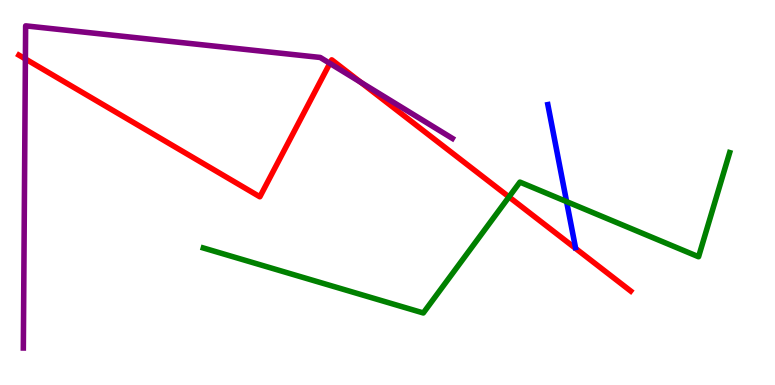[{'lines': ['blue', 'red'], 'intersections': []}, {'lines': ['green', 'red'], 'intersections': [{'x': 6.57, 'y': 4.89}]}, {'lines': ['purple', 'red'], 'intersections': [{'x': 0.328, 'y': 8.47}, {'x': 4.26, 'y': 8.35}, {'x': 4.66, 'y': 7.86}]}, {'lines': ['blue', 'green'], 'intersections': [{'x': 7.31, 'y': 4.76}]}, {'lines': ['blue', 'purple'], 'intersections': []}, {'lines': ['green', 'purple'], 'intersections': []}]